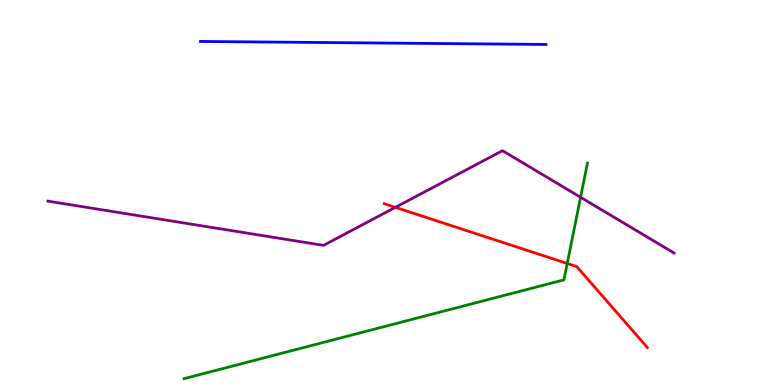[{'lines': ['blue', 'red'], 'intersections': []}, {'lines': ['green', 'red'], 'intersections': [{'x': 7.32, 'y': 3.16}]}, {'lines': ['purple', 'red'], 'intersections': [{'x': 5.1, 'y': 4.61}]}, {'lines': ['blue', 'green'], 'intersections': []}, {'lines': ['blue', 'purple'], 'intersections': []}, {'lines': ['green', 'purple'], 'intersections': [{'x': 7.49, 'y': 4.88}]}]